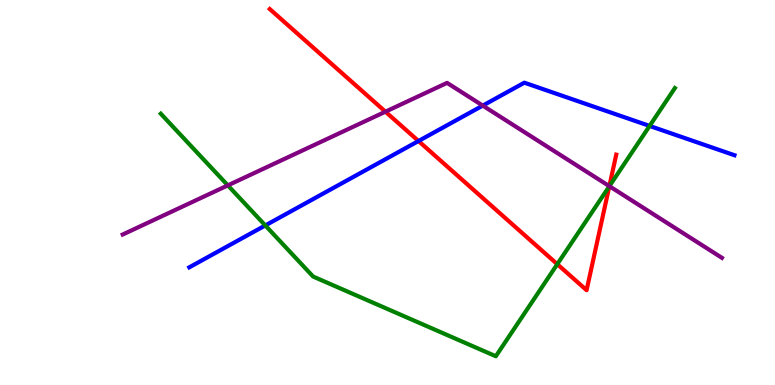[{'lines': ['blue', 'red'], 'intersections': [{'x': 5.4, 'y': 6.34}]}, {'lines': ['green', 'red'], 'intersections': [{'x': 7.19, 'y': 3.14}, {'x': 7.86, 'y': 5.16}]}, {'lines': ['purple', 'red'], 'intersections': [{'x': 4.97, 'y': 7.1}, {'x': 7.86, 'y': 5.16}]}, {'lines': ['blue', 'green'], 'intersections': [{'x': 3.42, 'y': 4.14}, {'x': 8.38, 'y': 6.73}]}, {'lines': ['blue', 'purple'], 'intersections': [{'x': 6.23, 'y': 7.26}]}, {'lines': ['green', 'purple'], 'intersections': [{'x': 2.94, 'y': 5.18}, {'x': 7.86, 'y': 5.16}]}]